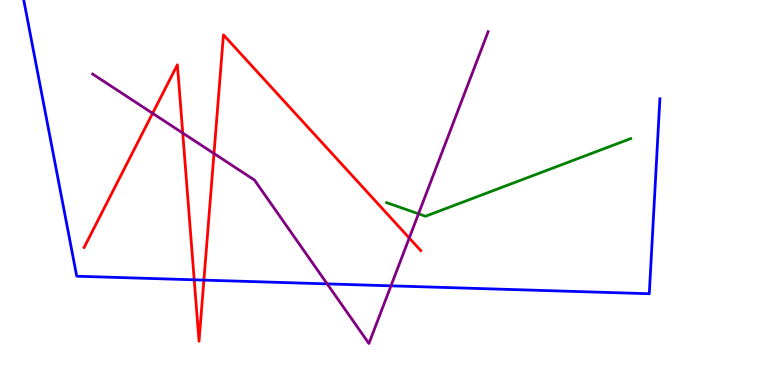[{'lines': ['blue', 'red'], 'intersections': [{'x': 2.51, 'y': 2.73}, {'x': 2.63, 'y': 2.72}]}, {'lines': ['green', 'red'], 'intersections': []}, {'lines': ['purple', 'red'], 'intersections': [{'x': 1.97, 'y': 7.06}, {'x': 2.36, 'y': 6.54}, {'x': 2.76, 'y': 6.01}, {'x': 5.28, 'y': 3.82}]}, {'lines': ['blue', 'green'], 'intersections': []}, {'lines': ['blue', 'purple'], 'intersections': [{'x': 4.22, 'y': 2.63}, {'x': 5.04, 'y': 2.58}]}, {'lines': ['green', 'purple'], 'intersections': [{'x': 5.4, 'y': 4.45}]}]